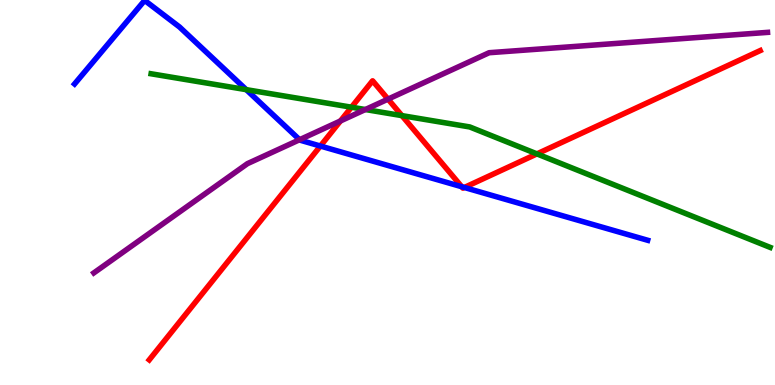[{'lines': ['blue', 'red'], 'intersections': [{'x': 4.13, 'y': 6.21}, {'x': 5.96, 'y': 5.15}, {'x': 5.99, 'y': 5.13}]}, {'lines': ['green', 'red'], 'intersections': [{'x': 4.53, 'y': 7.22}, {'x': 5.19, 'y': 7.0}, {'x': 6.93, 'y': 6.0}]}, {'lines': ['purple', 'red'], 'intersections': [{'x': 4.39, 'y': 6.86}, {'x': 5.01, 'y': 7.43}]}, {'lines': ['blue', 'green'], 'intersections': [{'x': 3.18, 'y': 7.67}]}, {'lines': ['blue', 'purple'], 'intersections': [{'x': 3.87, 'y': 6.37}]}, {'lines': ['green', 'purple'], 'intersections': [{'x': 4.71, 'y': 7.16}]}]